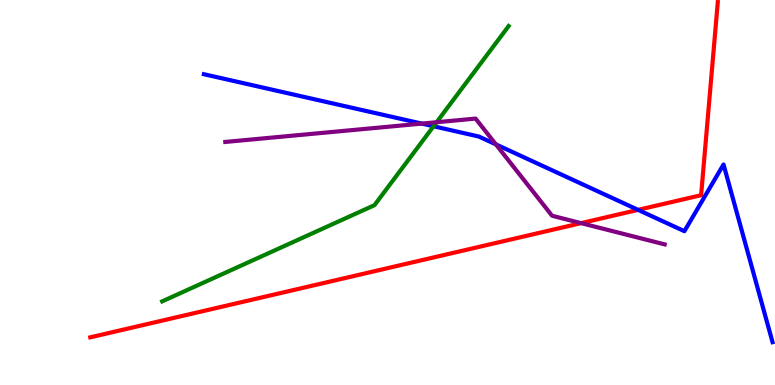[{'lines': ['blue', 'red'], 'intersections': [{'x': 8.23, 'y': 4.55}]}, {'lines': ['green', 'red'], 'intersections': []}, {'lines': ['purple', 'red'], 'intersections': [{'x': 7.5, 'y': 4.2}]}, {'lines': ['blue', 'green'], 'intersections': [{'x': 5.59, 'y': 6.72}]}, {'lines': ['blue', 'purple'], 'intersections': [{'x': 5.44, 'y': 6.79}, {'x': 6.4, 'y': 6.25}]}, {'lines': ['green', 'purple'], 'intersections': [{'x': 5.63, 'y': 6.83}]}]